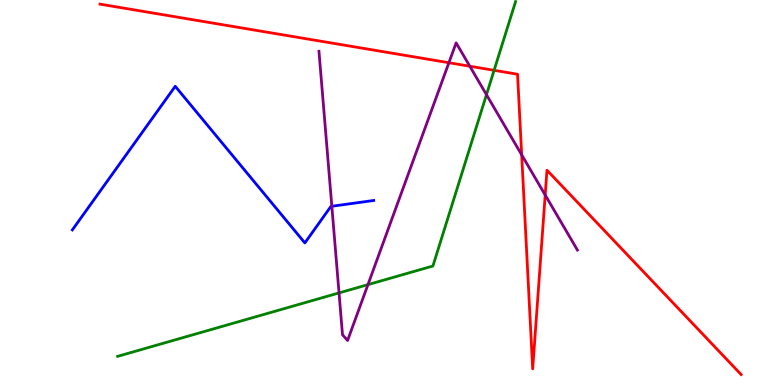[{'lines': ['blue', 'red'], 'intersections': []}, {'lines': ['green', 'red'], 'intersections': [{'x': 6.38, 'y': 8.17}]}, {'lines': ['purple', 'red'], 'intersections': [{'x': 5.79, 'y': 8.37}, {'x': 6.06, 'y': 8.28}, {'x': 6.73, 'y': 5.98}, {'x': 7.03, 'y': 4.94}]}, {'lines': ['blue', 'green'], 'intersections': []}, {'lines': ['blue', 'purple'], 'intersections': [{'x': 4.28, 'y': 4.64}]}, {'lines': ['green', 'purple'], 'intersections': [{'x': 4.37, 'y': 2.39}, {'x': 4.75, 'y': 2.61}, {'x': 6.28, 'y': 7.54}]}]